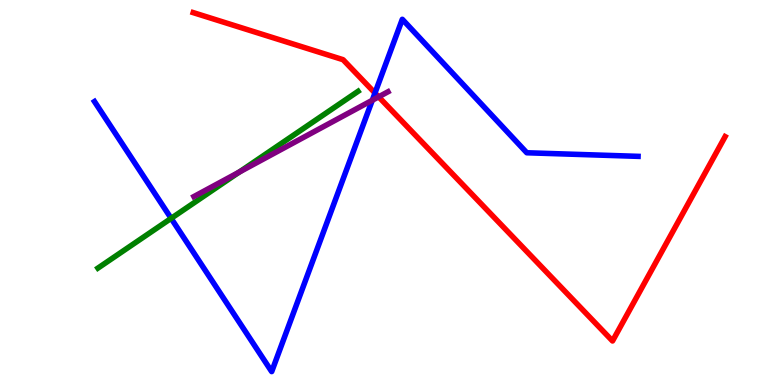[{'lines': ['blue', 'red'], 'intersections': [{'x': 4.84, 'y': 7.58}]}, {'lines': ['green', 'red'], 'intersections': []}, {'lines': ['purple', 'red'], 'intersections': [{'x': 4.89, 'y': 7.48}]}, {'lines': ['blue', 'green'], 'intersections': [{'x': 2.21, 'y': 4.33}]}, {'lines': ['blue', 'purple'], 'intersections': [{'x': 4.8, 'y': 7.4}]}, {'lines': ['green', 'purple'], 'intersections': [{'x': 3.09, 'y': 5.53}]}]